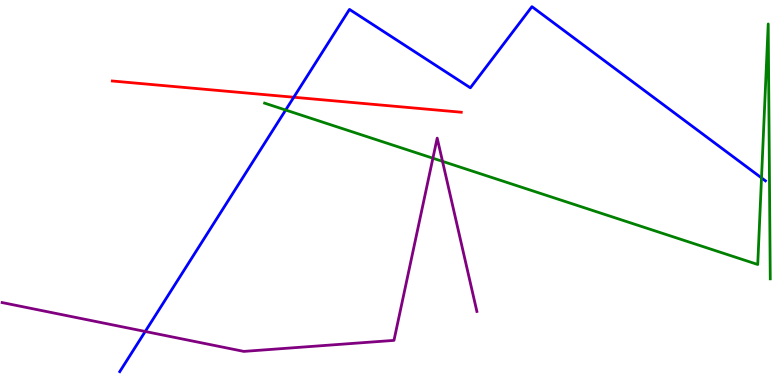[{'lines': ['blue', 'red'], 'intersections': [{'x': 3.79, 'y': 7.47}]}, {'lines': ['green', 'red'], 'intersections': []}, {'lines': ['purple', 'red'], 'intersections': []}, {'lines': ['blue', 'green'], 'intersections': [{'x': 3.69, 'y': 7.14}, {'x': 9.83, 'y': 5.38}]}, {'lines': ['blue', 'purple'], 'intersections': [{'x': 1.87, 'y': 1.39}]}, {'lines': ['green', 'purple'], 'intersections': [{'x': 5.59, 'y': 5.89}, {'x': 5.71, 'y': 5.81}]}]